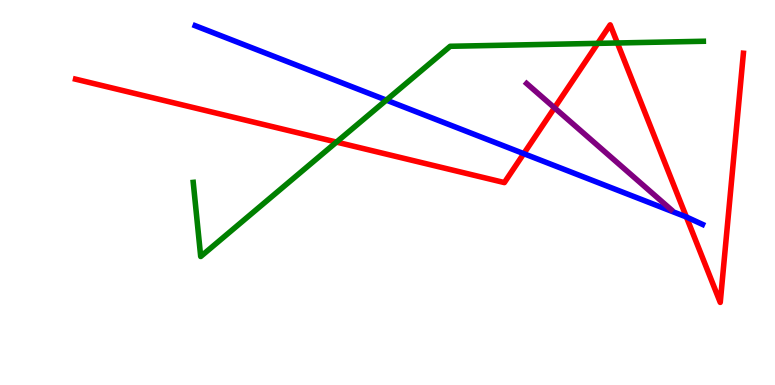[{'lines': ['blue', 'red'], 'intersections': [{'x': 6.76, 'y': 6.01}, {'x': 8.86, 'y': 4.36}]}, {'lines': ['green', 'red'], 'intersections': [{'x': 4.34, 'y': 6.31}, {'x': 7.71, 'y': 8.87}, {'x': 7.97, 'y': 8.88}]}, {'lines': ['purple', 'red'], 'intersections': [{'x': 7.15, 'y': 7.2}]}, {'lines': ['blue', 'green'], 'intersections': [{'x': 4.98, 'y': 7.4}]}, {'lines': ['blue', 'purple'], 'intersections': []}, {'lines': ['green', 'purple'], 'intersections': []}]